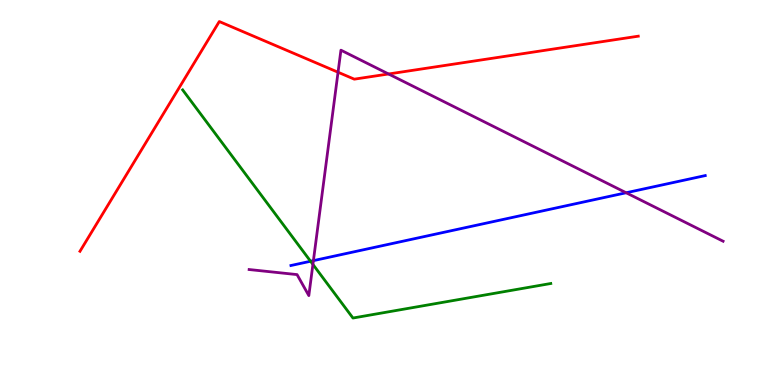[{'lines': ['blue', 'red'], 'intersections': []}, {'lines': ['green', 'red'], 'intersections': []}, {'lines': ['purple', 'red'], 'intersections': [{'x': 4.36, 'y': 8.12}, {'x': 5.01, 'y': 8.08}]}, {'lines': ['blue', 'green'], 'intersections': [{'x': 4.01, 'y': 3.21}]}, {'lines': ['blue', 'purple'], 'intersections': [{'x': 4.04, 'y': 3.23}, {'x': 8.08, 'y': 4.99}]}, {'lines': ['green', 'purple'], 'intersections': [{'x': 4.04, 'y': 3.13}]}]